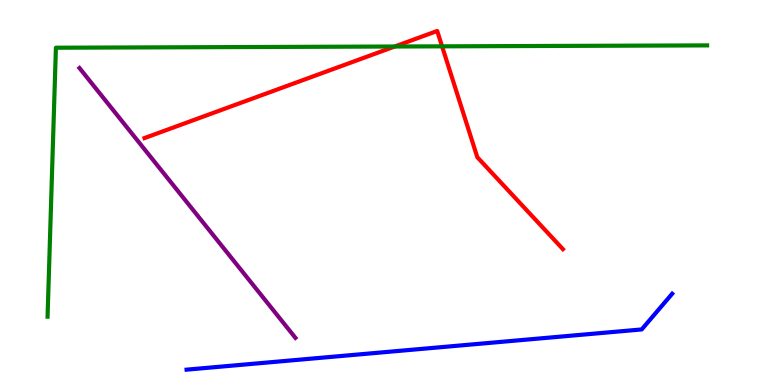[{'lines': ['blue', 'red'], 'intersections': []}, {'lines': ['green', 'red'], 'intersections': [{'x': 5.09, 'y': 8.79}, {'x': 5.7, 'y': 8.8}]}, {'lines': ['purple', 'red'], 'intersections': []}, {'lines': ['blue', 'green'], 'intersections': []}, {'lines': ['blue', 'purple'], 'intersections': []}, {'lines': ['green', 'purple'], 'intersections': []}]